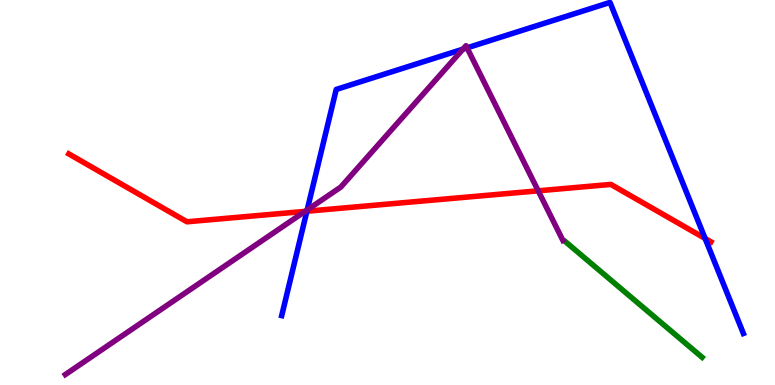[{'lines': ['blue', 'red'], 'intersections': [{'x': 3.96, 'y': 4.51}, {'x': 9.1, 'y': 3.81}]}, {'lines': ['green', 'red'], 'intersections': []}, {'lines': ['purple', 'red'], 'intersections': [{'x': 3.94, 'y': 4.51}, {'x': 6.94, 'y': 5.04}]}, {'lines': ['blue', 'green'], 'intersections': []}, {'lines': ['blue', 'purple'], 'intersections': [{'x': 3.96, 'y': 4.55}, {'x': 5.97, 'y': 8.72}, {'x': 6.03, 'y': 8.76}]}, {'lines': ['green', 'purple'], 'intersections': []}]